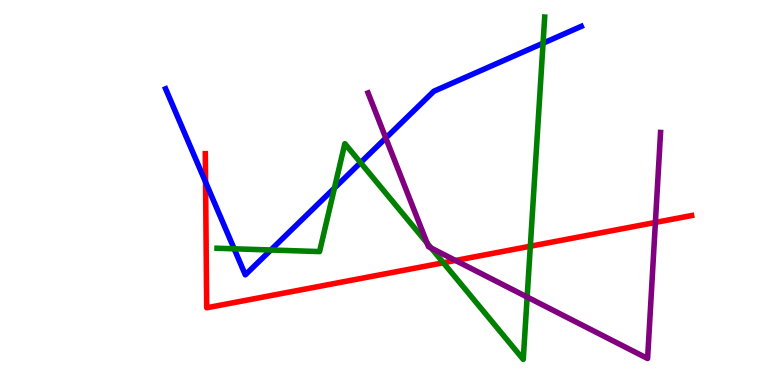[{'lines': ['blue', 'red'], 'intersections': [{'x': 2.65, 'y': 5.27}]}, {'lines': ['green', 'red'], 'intersections': [{'x': 5.72, 'y': 3.17}, {'x': 6.84, 'y': 3.6}]}, {'lines': ['purple', 'red'], 'intersections': [{'x': 5.88, 'y': 3.23}, {'x': 8.46, 'y': 4.22}]}, {'lines': ['blue', 'green'], 'intersections': [{'x': 3.02, 'y': 3.54}, {'x': 3.49, 'y': 3.51}, {'x': 4.32, 'y': 5.12}, {'x': 4.65, 'y': 5.78}, {'x': 7.01, 'y': 8.88}]}, {'lines': ['blue', 'purple'], 'intersections': [{'x': 4.98, 'y': 6.41}]}, {'lines': ['green', 'purple'], 'intersections': [{'x': 5.51, 'y': 3.69}, {'x': 5.56, 'y': 3.56}, {'x': 6.8, 'y': 2.28}]}]